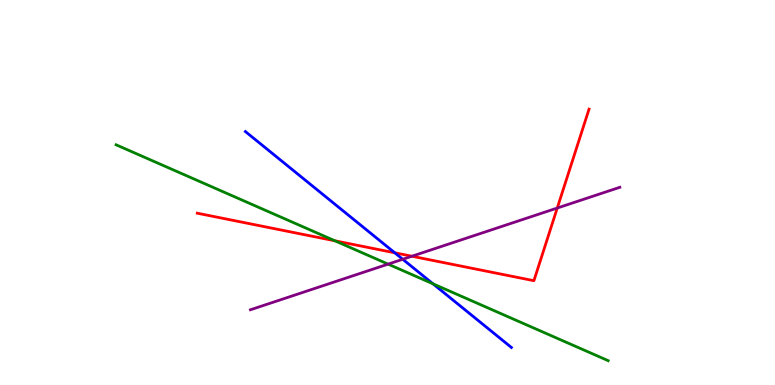[{'lines': ['blue', 'red'], 'intersections': [{'x': 5.09, 'y': 3.43}]}, {'lines': ['green', 'red'], 'intersections': [{'x': 4.32, 'y': 3.75}]}, {'lines': ['purple', 'red'], 'intersections': [{'x': 5.31, 'y': 3.34}, {'x': 7.19, 'y': 4.6}]}, {'lines': ['blue', 'green'], 'intersections': [{'x': 5.59, 'y': 2.63}]}, {'lines': ['blue', 'purple'], 'intersections': [{'x': 5.2, 'y': 3.27}]}, {'lines': ['green', 'purple'], 'intersections': [{'x': 5.01, 'y': 3.14}]}]